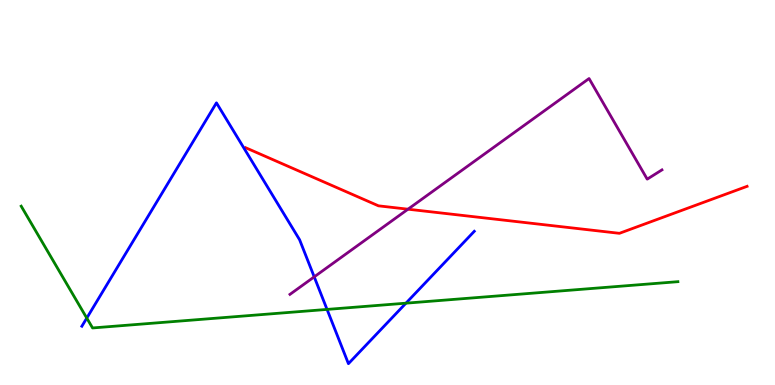[{'lines': ['blue', 'red'], 'intersections': []}, {'lines': ['green', 'red'], 'intersections': []}, {'lines': ['purple', 'red'], 'intersections': [{'x': 5.26, 'y': 4.57}]}, {'lines': ['blue', 'green'], 'intersections': [{'x': 1.12, 'y': 1.74}, {'x': 4.22, 'y': 1.96}, {'x': 5.24, 'y': 2.13}]}, {'lines': ['blue', 'purple'], 'intersections': [{'x': 4.05, 'y': 2.81}]}, {'lines': ['green', 'purple'], 'intersections': []}]